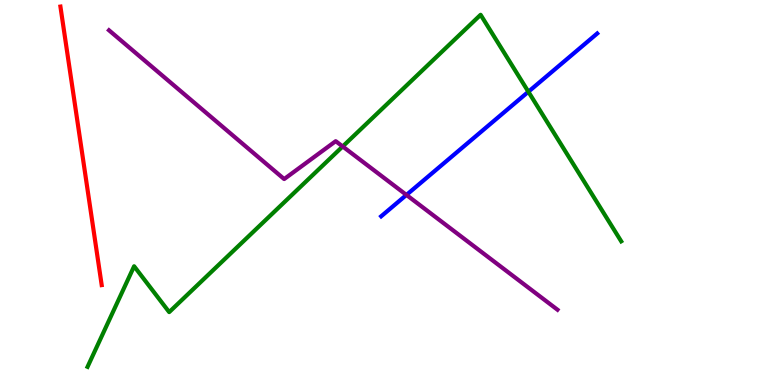[{'lines': ['blue', 'red'], 'intersections': []}, {'lines': ['green', 'red'], 'intersections': []}, {'lines': ['purple', 'red'], 'intersections': []}, {'lines': ['blue', 'green'], 'intersections': [{'x': 6.82, 'y': 7.62}]}, {'lines': ['blue', 'purple'], 'intersections': [{'x': 5.24, 'y': 4.94}]}, {'lines': ['green', 'purple'], 'intersections': [{'x': 4.42, 'y': 6.2}]}]